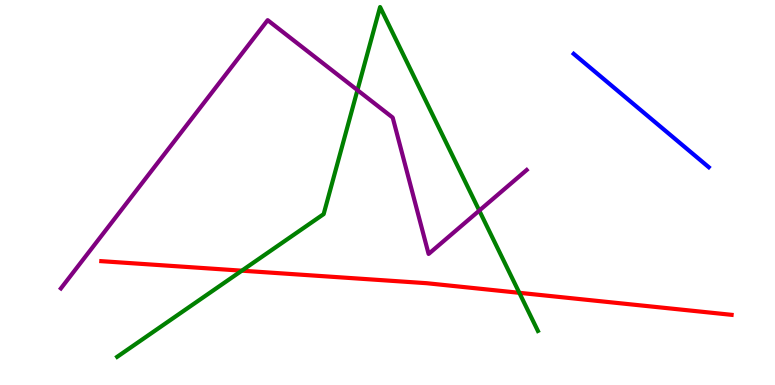[{'lines': ['blue', 'red'], 'intersections': []}, {'lines': ['green', 'red'], 'intersections': [{'x': 3.12, 'y': 2.97}, {'x': 6.7, 'y': 2.39}]}, {'lines': ['purple', 'red'], 'intersections': []}, {'lines': ['blue', 'green'], 'intersections': []}, {'lines': ['blue', 'purple'], 'intersections': []}, {'lines': ['green', 'purple'], 'intersections': [{'x': 4.61, 'y': 7.66}, {'x': 6.18, 'y': 4.53}]}]